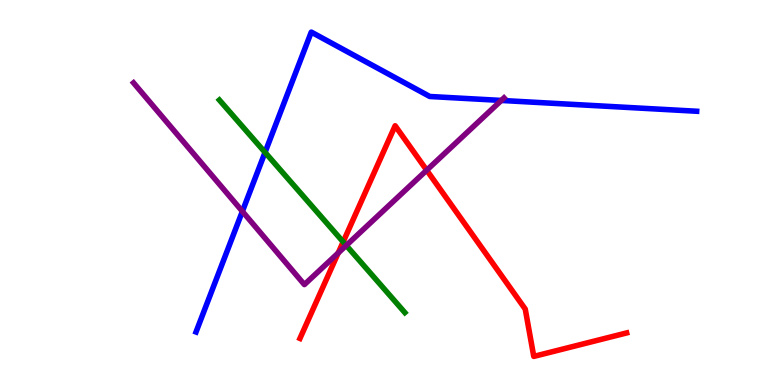[{'lines': ['blue', 'red'], 'intersections': []}, {'lines': ['green', 'red'], 'intersections': [{'x': 4.43, 'y': 3.72}]}, {'lines': ['purple', 'red'], 'intersections': [{'x': 4.36, 'y': 3.43}, {'x': 5.51, 'y': 5.58}]}, {'lines': ['blue', 'green'], 'intersections': [{'x': 3.42, 'y': 6.04}]}, {'lines': ['blue', 'purple'], 'intersections': [{'x': 3.13, 'y': 4.51}, {'x': 6.47, 'y': 7.39}]}, {'lines': ['green', 'purple'], 'intersections': [{'x': 4.47, 'y': 3.63}]}]